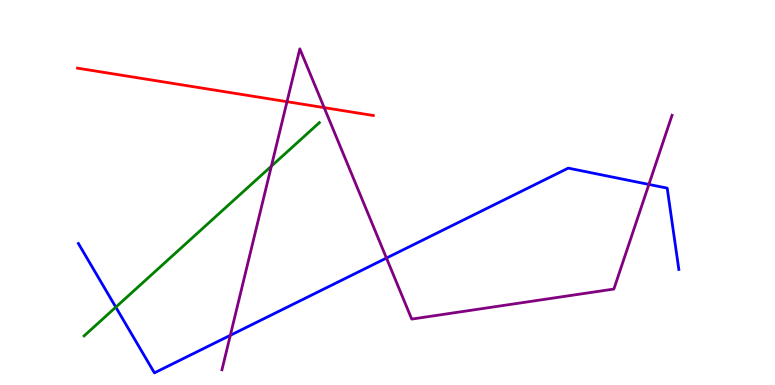[{'lines': ['blue', 'red'], 'intersections': []}, {'lines': ['green', 'red'], 'intersections': []}, {'lines': ['purple', 'red'], 'intersections': [{'x': 3.7, 'y': 7.36}, {'x': 4.18, 'y': 7.2}]}, {'lines': ['blue', 'green'], 'intersections': [{'x': 1.49, 'y': 2.02}]}, {'lines': ['blue', 'purple'], 'intersections': [{'x': 2.97, 'y': 1.29}, {'x': 4.99, 'y': 3.3}, {'x': 8.37, 'y': 5.21}]}, {'lines': ['green', 'purple'], 'intersections': [{'x': 3.5, 'y': 5.68}]}]